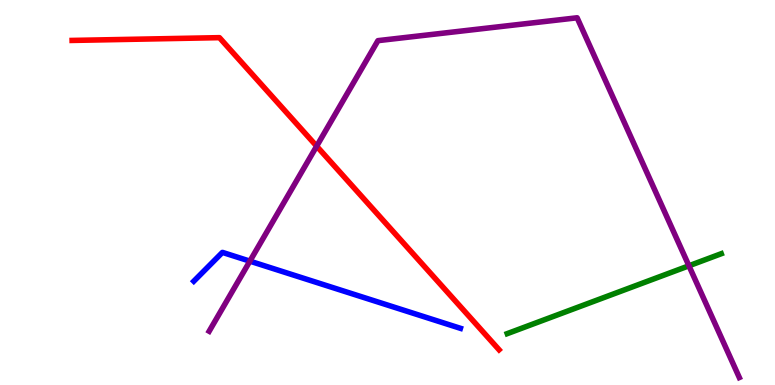[{'lines': ['blue', 'red'], 'intersections': []}, {'lines': ['green', 'red'], 'intersections': []}, {'lines': ['purple', 'red'], 'intersections': [{'x': 4.09, 'y': 6.2}]}, {'lines': ['blue', 'green'], 'intersections': []}, {'lines': ['blue', 'purple'], 'intersections': [{'x': 3.22, 'y': 3.22}]}, {'lines': ['green', 'purple'], 'intersections': [{'x': 8.89, 'y': 3.1}]}]